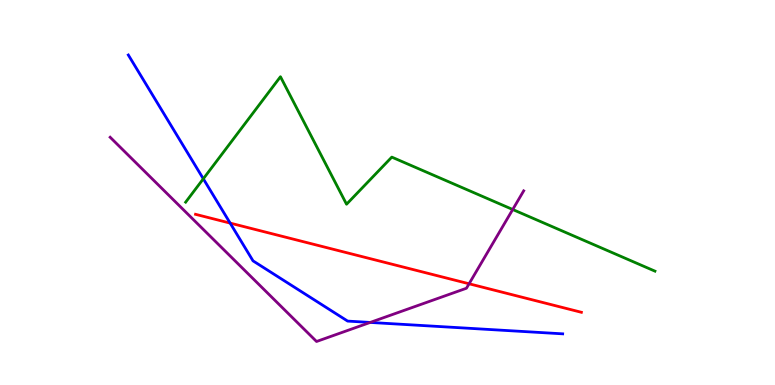[{'lines': ['blue', 'red'], 'intersections': [{'x': 2.97, 'y': 4.2}]}, {'lines': ['green', 'red'], 'intersections': []}, {'lines': ['purple', 'red'], 'intersections': [{'x': 6.05, 'y': 2.63}]}, {'lines': ['blue', 'green'], 'intersections': [{'x': 2.62, 'y': 5.36}]}, {'lines': ['blue', 'purple'], 'intersections': [{'x': 4.78, 'y': 1.63}]}, {'lines': ['green', 'purple'], 'intersections': [{'x': 6.62, 'y': 4.56}]}]